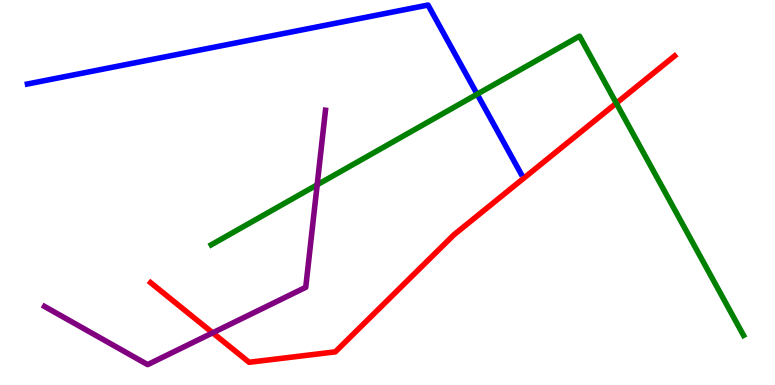[{'lines': ['blue', 'red'], 'intersections': []}, {'lines': ['green', 'red'], 'intersections': [{'x': 7.95, 'y': 7.32}]}, {'lines': ['purple', 'red'], 'intersections': [{'x': 2.74, 'y': 1.36}]}, {'lines': ['blue', 'green'], 'intersections': [{'x': 6.16, 'y': 7.55}]}, {'lines': ['blue', 'purple'], 'intersections': []}, {'lines': ['green', 'purple'], 'intersections': [{'x': 4.09, 'y': 5.2}]}]